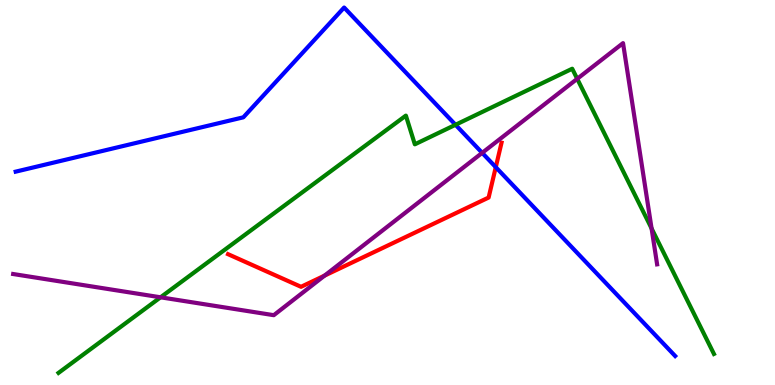[{'lines': ['blue', 'red'], 'intersections': [{'x': 6.4, 'y': 5.66}]}, {'lines': ['green', 'red'], 'intersections': []}, {'lines': ['purple', 'red'], 'intersections': [{'x': 4.19, 'y': 2.84}]}, {'lines': ['blue', 'green'], 'intersections': [{'x': 5.88, 'y': 6.76}]}, {'lines': ['blue', 'purple'], 'intersections': [{'x': 6.22, 'y': 6.03}]}, {'lines': ['green', 'purple'], 'intersections': [{'x': 2.07, 'y': 2.28}, {'x': 7.45, 'y': 7.95}, {'x': 8.41, 'y': 4.07}]}]